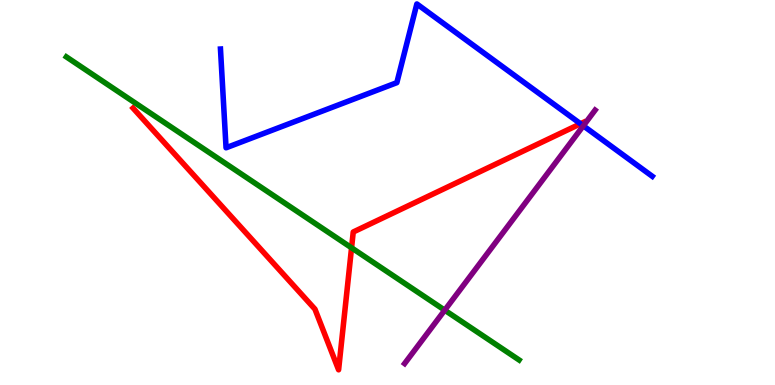[{'lines': ['blue', 'red'], 'intersections': [{'x': 7.49, 'y': 6.79}]}, {'lines': ['green', 'red'], 'intersections': [{'x': 4.54, 'y': 3.56}]}, {'lines': ['purple', 'red'], 'intersections': []}, {'lines': ['blue', 'green'], 'intersections': []}, {'lines': ['blue', 'purple'], 'intersections': [{'x': 7.53, 'y': 6.73}]}, {'lines': ['green', 'purple'], 'intersections': [{'x': 5.74, 'y': 1.94}]}]